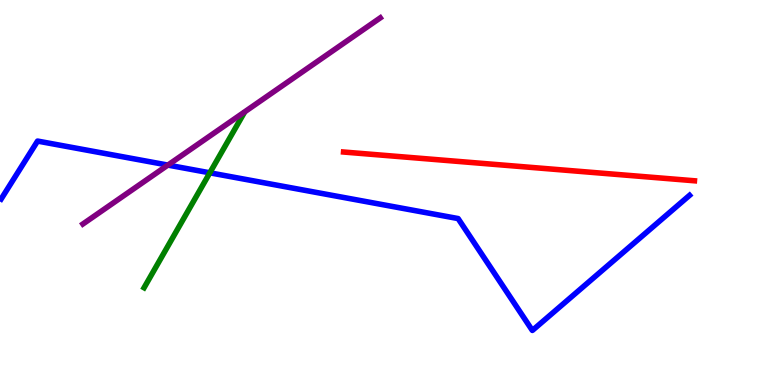[{'lines': ['blue', 'red'], 'intersections': []}, {'lines': ['green', 'red'], 'intersections': []}, {'lines': ['purple', 'red'], 'intersections': []}, {'lines': ['blue', 'green'], 'intersections': [{'x': 2.71, 'y': 5.51}]}, {'lines': ['blue', 'purple'], 'intersections': [{'x': 2.17, 'y': 5.71}]}, {'lines': ['green', 'purple'], 'intersections': []}]